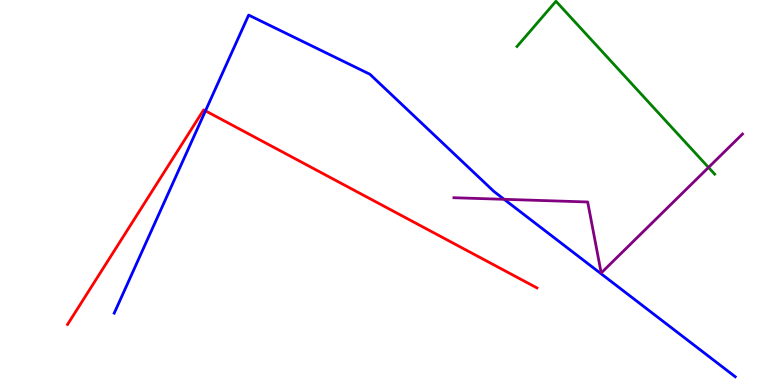[{'lines': ['blue', 'red'], 'intersections': [{'x': 2.65, 'y': 7.12}]}, {'lines': ['green', 'red'], 'intersections': []}, {'lines': ['purple', 'red'], 'intersections': []}, {'lines': ['blue', 'green'], 'intersections': []}, {'lines': ['blue', 'purple'], 'intersections': [{'x': 6.51, 'y': 4.82}]}, {'lines': ['green', 'purple'], 'intersections': [{'x': 9.14, 'y': 5.65}]}]